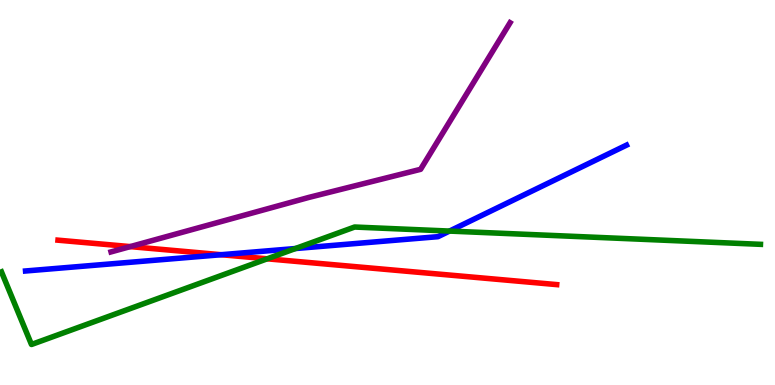[{'lines': ['blue', 'red'], 'intersections': [{'x': 2.85, 'y': 3.38}]}, {'lines': ['green', 'red'], 'intersections': [{'x': 3.45, 'y': 3.28}]}, {'lines': ['purple', 'red'], 'intersections': [{'x': 1.68, 'y': 3.59}]}, {'lines': ['blue', 'green'], 'intersections': [{'x': 3.81, 'y': 3.54}, {'x': 5.8, 'y': 4.0}]}, {'lines': ['blue', 'purple'], 'intersections': []}, {'lines': ['green', 'purple'], 'intersections': []}]